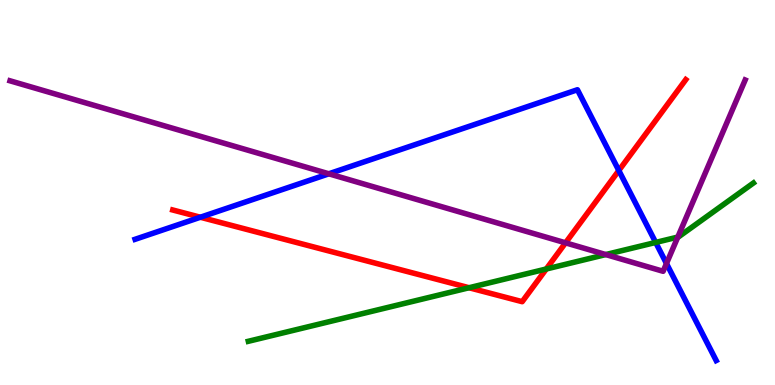[{'lines': ['blue', 'red'], 'intersections': [{'x': 2.59, 'y': 4.36}, {'x': 7.98, 'y': 5.57}]}, {'lines': ['green', 'red'], 'intersections': [{'x': 6.05, 'y': 2.53}, {'x': 7.05, 'y': 3.01}]}, {'lines': ['purple', 'red'], 'intersections': [{'x': 7.3, 'y': 3.69}]}, {'lines': ['blue', 'green'], 'intersections': [{'x': 8.46, 'y': 3.7}]}, {'lines': ['blue', 'purple'], 'intersections': [{'x': 4.24, 'y': 5.49}, {'x': 8.6, 'y': 3.16}]}, {'lines': ['green', 'purple'], 'intersections': [{'x': 7.82, 'y': 3.39}, {'x': 8.75, 'y': 3.84}]}]